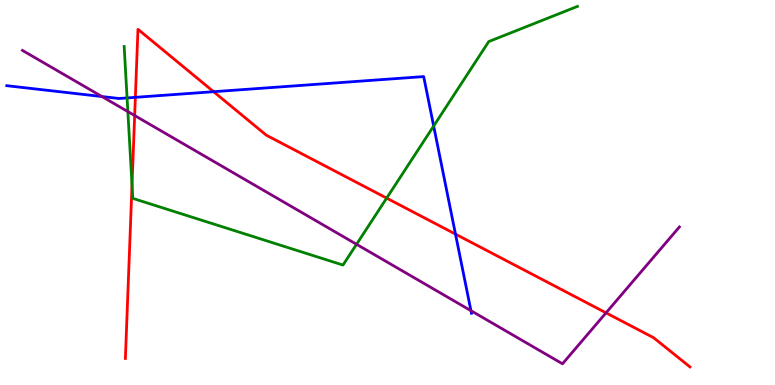[{'lines': ['blue', 'red'], 'intersections': [{'x': 1.75, 'y': 7.47}, {'x': 2.76, 'y': 7.62}, {'x': 5.88, 'y': 3.92}]}, {'lines': ['green', 'red'], 'intersections': [{'x': 1.7, 'y': 5.2}, {'x': 4.99, 'y': 4.85}]}, {'lines': ['purple', 'red'], 'intersections': [{'x': 1.74, 'y': 7.0}, {'x': 7.82, 'y': 1.87}]}, {'lines': ['blue', 'green'], 'intersections': [{'x': 1.64, 'y': 7.46}, {'x': 5.6, 'y': 6.73}]}, {'lines': ['blue', 'purple'], 'intersections': [{'x': 1.32, 'y': 7.49}, {'x': 6.08, 'y': 1.93}]}, {'lines': ['green', 'purple'], 'intersections': [{'x': 1.65, 'y': 7.1}, {'x': 4.6, 'y': 3.65}]}]